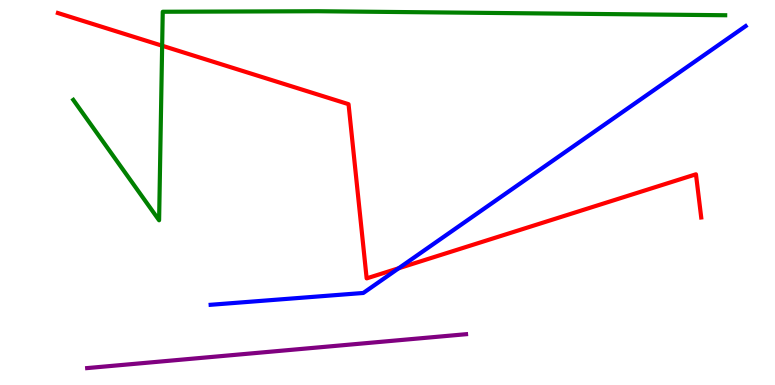[{'lines': ['blue', 'red'], 'intersections': [{'x': 5.14, 'y': 3.03}]}, {'lines': ['green', 'red'], 'intersections': [{'x': 2.09, 'y': 8.81}]}, {'lines': ['purple', 'red'], 'intersections': []}, {'lines': ['blue', 'green'], 'intersections': []}, {'lines': ['blue', 'purple'], 'intersections': []}, {'lines': ['green', 'purple'], 'intersections': []}]